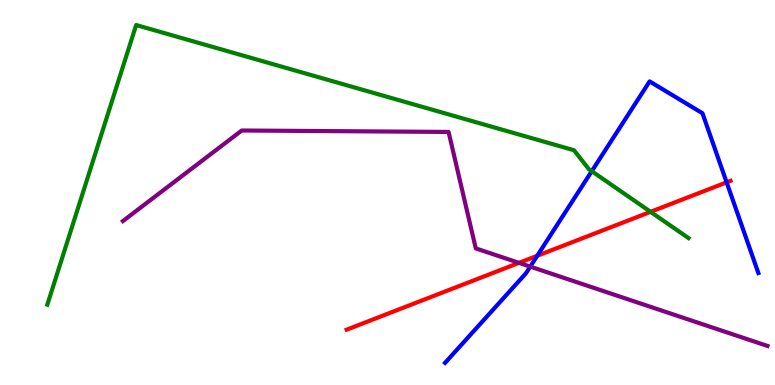[{'lines': ['blue', 'red'], 'intersections': [{'x': 6.93, 'y': 3.36}, {'x': 9.38, 'y': 5.26}]}, {'lines': ['green', 'red'], 'intersections': [{'x': 8.39, 'y': 4.5}]}, {'lines': ['purple', 'red'], 'intersections': [{'x': 6.7, 'y': 3.17}]}, {'lines': ['blue', 'green'], 'intersections': [{'x': 7.64, 'y': 5.55}]}, {'lines': ['blue', 'purple'], 'intersections': [{'x': 6.84, 'y': 3.07}]}, {'lines': ['green', 'purple'], 'intersections': []}]